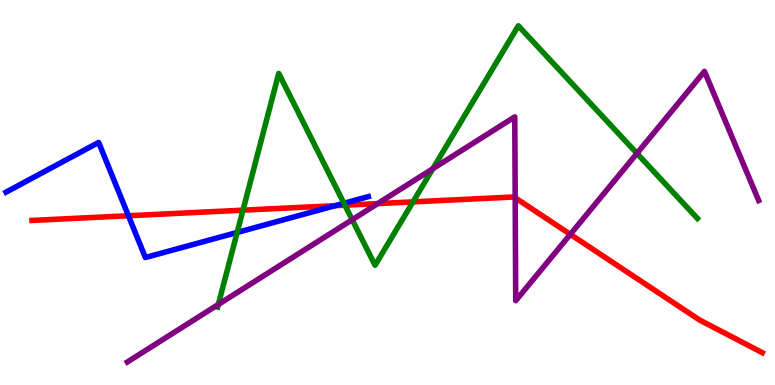[{'lines': ['blue', 'red'], 'intersections': [{'x': 1.66, 'y': 4.4}, {'x': 4.33, 'y': 4.66}]}, {'lines': ['green', 'red'], 'intersections': [{'x': 3.14, 'y': 4.54}, {'x': 4.45, 'y': 4.67}, {'x': 5.33, 'y': 4.76}]}, {'lines': ['purple', 'red'], 'intersections': [{'x': 4.87, 'y': 4.71}, {'x': 6.65, 'y': 4.86}, {'x': 7.36, 'y': 3.91}]}, {'lines': ['blue', 'green'], 'intersections': [{'x': 3.06, 'y': 3.96}, {'x': 4.44, 'y': 4.72}]}, {'lines': ['blue', 'purple'], 'intersections': []}, {'lines': ['green', 'purple'], 'intersections': [{'x': 2.82, 'y': 2.09}, {'x': 4.54, 'y': 4.29}, {'x': 5.58, 'y': 5.62}, {'x': 8.22, 'y': 6.02}]}]